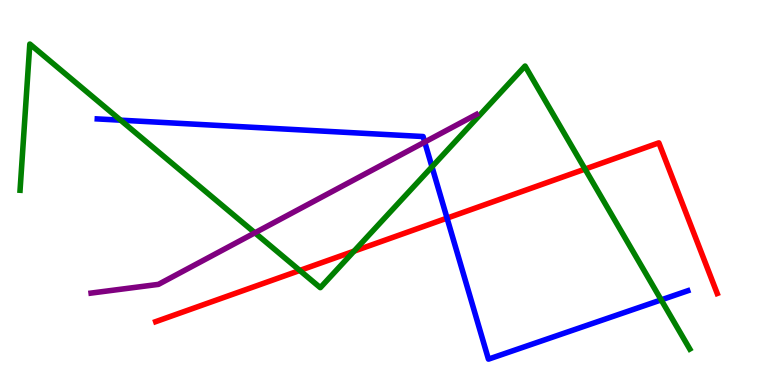[{'lines': ['blue', 'red'], 'intersections': [{'x': 5.77, 'y': 4.33}]}, {'lines': ['green', 'red'], 'intersections': [{'x': 3.87, 'y': 2.98}, {'x': 4.57, 'y': 3.48}, {'x': 7.55, 'y': 5.61}]}, {'lines': ['purple', 'red'], 'intersections': []}, {'lines': ['blue', 'green'], 'intersections': [{'x': 1.56, 'y': 6.88}, {'x': 5.57, 'y': 5.67}, {'x': 8.53, 'y': 2.21}]}, {'lines': ['blue', 'purple'], 'intersections': [{'x': 5.48, 'y': 6.31}]}, {'lines': ['green', 'purple'], 'intersections': [{'x': 3.29, 'y': 3.95}]}]